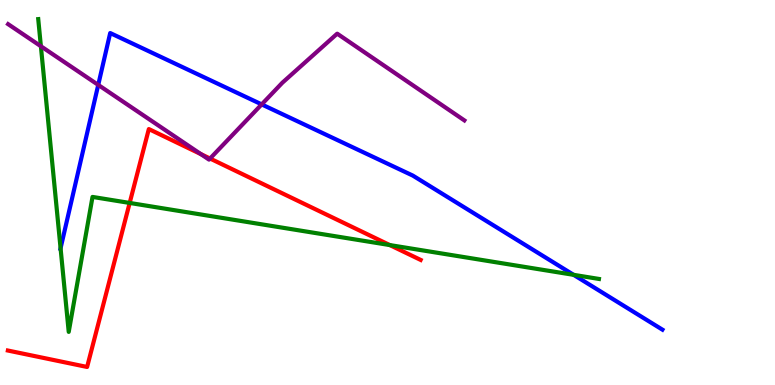[{'lines': ['blue', 'red'], 'intersections': []}, {'lines': ['green', 'red'], 'intersections': [{'x': 1.67, 'y': 4.73}, {'x': 5.03, 'y': 3.63}]}, {'lines': ['purple', 'red'], 'intersections': [{'x': 2.59, 'y': 6.0}, {'x': 2.71, 'y': 5.88}]}, {'lines': ['blue', 'green'], 'intersections': [{'x': 0.782, 'y': 3.55}, {'x': 7.4, 'y': 2.86}]}, {'lines': ['blue', 'purple'], 'intersections': [{'x': 1.27, 'y': 7.79}, {'x': 3.38, 'y': 7.29}]}, {'lines': ['green', 'purple'], 'intersections': [{'x': 0.528, 'y': 8.8}]}]